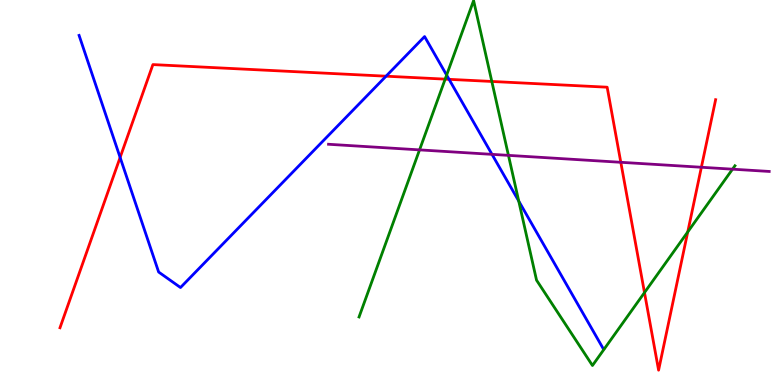[{'lines': ['blue', 'red'], 'intersections': [{'x': 1.55, 'y': 5.91}, {'x': 4.98, 'y': 8.02}, {'x': 5.79, 'y': 7.94}]}, {'lines': ['green', 'red'], 'intersections': [{'x': 5.74, 'y': 7.94}, {'x': 6.35, 'y': 7.88}, {'x': 8.32, 'y': 2.4}, {'x': 8.87, 'y': 3.98}]}, {'lines': ['purple', 'red'], 'intersections': [{'x': 8.01, 'y': 5.78}, {'x': 9.05, 'y': 5.66}]}, {'lines': ['blue', 'green'], 'intersections': [{'x': 5.76, 'y': 8.05}, {'x': 6.69, 'y': 4.78}]}, {'lines': ['blue', 'purple'], 'intersections': [{'x': 6.35, 'y': 5.99}]}, {'lines': ['green', 'purple'], 'intersections': [{'x': 5.41, 'y': 6.11}, {'x': 6.56, 'y': 5.96}, {'x': 9.45, 'y': 5.61}]}]